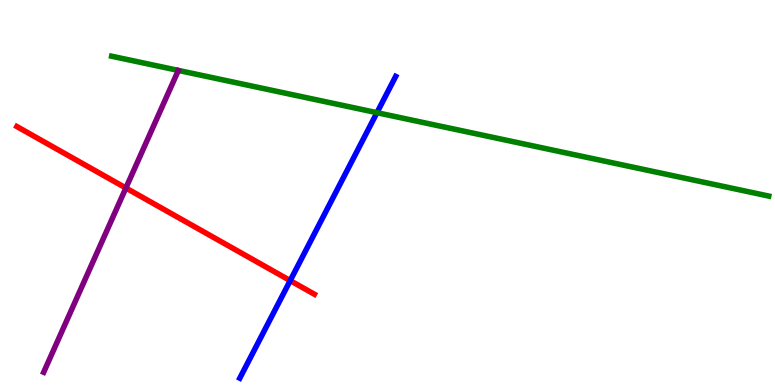[{'lines': ['blue', 'red'], 'intersections': [{'x': 3.74, 'y': 2.71}]}, {'lines': ['green', 'red'], 'intersections': []}, {'lines': ['purple', 'red'], 'intersections': [{'x': 1.62, 'y': 5.12}]}, {'lines': ['blue', 'green'], 'intersections': [{'x': 4.86, 'y': 7.07}]}, {'lines': ['blue', 'purple'], 'intersections': []}, {'lines': ['green', 'purple'], 'intersections': []}]